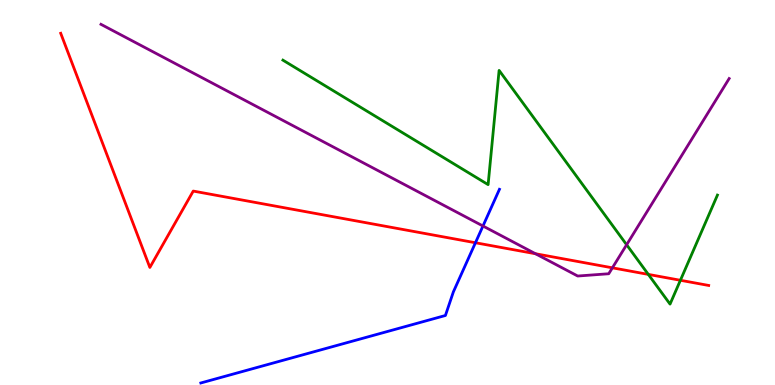[{'lines': ['blue', 'red'], 'intersections': [{'x': 6.13, 'y': 3.69}]}, {'lines': ['green', 'red'], 'intersections': [{'x': 8.37, 'y': 2.87}, {'x': 8.78, 'y': 2.72}]}, {'lines': ['purple', 'red'], 'intersections': [{'x': 6.91, 'y': 3.41}, {'x': 7.9, 'y': 3.04}]}, {'lines': ['blue', 'green'], 'intersections': []}, {'lines': ['blue', 'purple'], 'intersections': [{'x': 6.23, 'y': 4.13}]}, {'lines': ['green', 'purple'], 'intersections': [{'x': 8.09, 'y': 3.64}]}]